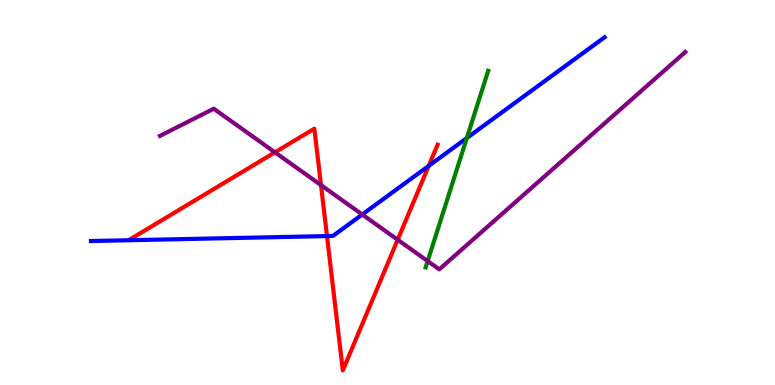[{'lines': ['blue', 'red'], 'intersections': [{'x': 4.22, 'y': 3.87}, {'x': 5.53, 'y': 5.69}]}, {'lines': ['green', 'red'], 'intersections': []}, {'lines': ['purple', 'red'], 'intersections': [{'x': 3.55, 'y': 6.04}, {'x': 4.14, 'y': 5.19}, {'x': 5.13, 'y': 3.77}]}, {'lines': ['blue', 'green'], 'intersections': [{'x': 6.02, 'y': 6.41}]}, {'lines': ['blue', 'purple'], 'intersections': [{'x': 4.67, 'y': 4.43}]}, {'lines': ['green', 'purple'], 'intersections': [{'x': 5.52, 'y': 3.22}]}]